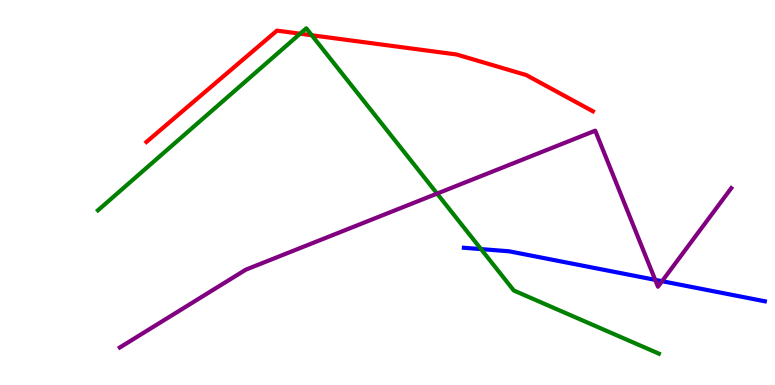[{'lines': ['blue', 'red'], 'intersections': []}, {'lines': ['green', 'red'], 'intersections': [{'x': 3.87, 'y': 9.12}, {'x': 4.02, 'y': 9.08}]}, {'lines': ['purple', 'red'], 'intersections': []}, {'lines': ['blue', 'green'], 'intersections': [{'x': 6.21, 'y': 3.53}]}, {'lines': ['blue', 'purple'], 'intersections': [{'x': 8.45, 'y': 2.73}, {'x': 8.54, 'y': 2.7}]}, {'lines': ['green', 'purple'], 'intersections': [{'x': 5.64, 'y': 4.97}]}]